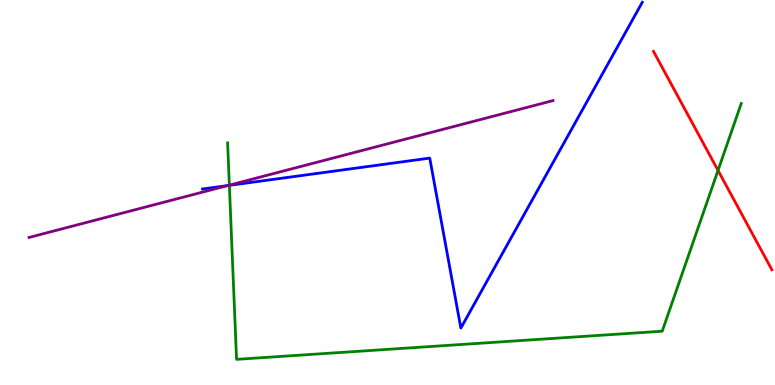[{'lines': ['blue', 'red'], 'intersections': []}, {'lines': ['green', 'red'], 'intersections': [{'x': 9.26, 'y': 5.57}]}, {'lines': ['purple', 'red'], 'intersections': []}, {'lines': ['blue', 'green'], 'intersections': [{'x': 2.96, 'y': 5.19}]}, {'lines': ['blue', 'purple'], 'intersections': [{'x': 2.94, 'y': 5.18}]}, {'lines': ['green', 'purple'], 'intersections': [{'x': 2.96, 'y': 5.19}]}]